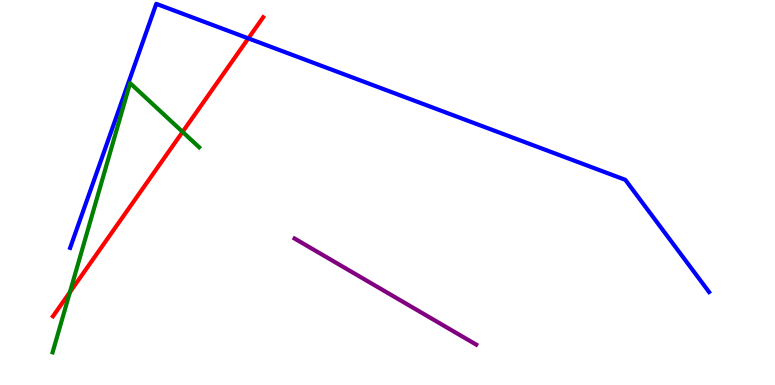[{'lines': ['blue', 'red'], 'intersections': [{'x': 3.2, 'y': 9.0}]}, {'lines': ['green', 'red'], 'intersections': [{'x': 0.902, 'y': 2.41}, {'x': 2.36, 'y': 6.57}]}, {'lines': ['purple', 'red'], 'intersections': []}, {'lines': ['blue', 'green'], 'intersections': []}, {'lines': ['blue', 'purple'], 'intersections': []}, {'lines': ['green', 'purple'], 'intersections': []}]